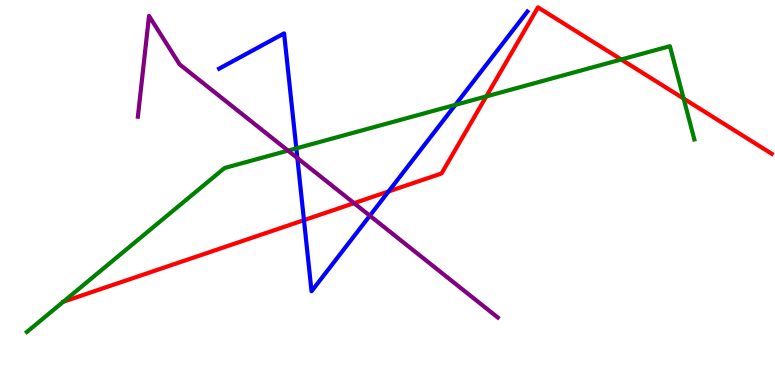[{'lines': ['blue', 'red'], 'intersections': [{'x': 3.92, 'y': 4.28}, {'x': 5.01, 'y': 5.03}]}, {'lines': ['green', 'red'], 'intersections': [{'x': 6.27, 'y': 7.5}, {'x': 8.02, 'y': 8.45}, {'x': 8.82, 'y': 7.44}]}, {'lines': ['purple', 'red'], 'intersections': [{'x': 4.57, 'y': 4.72}]}, {'lines': ['blue', 'green'], 'intersections': [{'x': 3.82, 'y': 6.15}, {'x': 5.88, 'y': 7.28}]}, {'lines': ['blue', 'purple'], 'intersections': [{'x': 3.84, 'y': 5.89}, {'x': 4.77, 'y': 4.4}]}, {'lines': ['green', 'purple'], 'intersections': [{'x': 3.72, 'y': 6.09}]}]